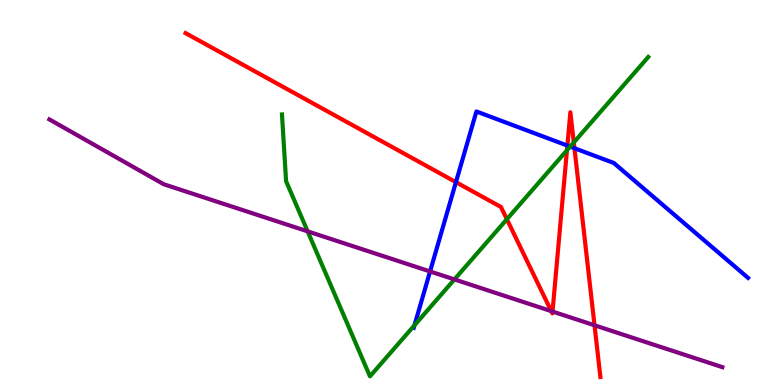[{'lines': ['blue', 'red'], 'intersections': [{'x': 5.88, 'y': 5.27}, {'x': 7.32, 'y': 6.22}, {'x': 7.41, 'y': 6.15}]}, {'lines': ['green', 'red'], 'intersections': [{'x': 6.54, 'y': 4.31}, {'x': 7.32, 'y': 6.1}, {'x': 7.4, 'y': 6.3}]}, {'lines': ['purple', 'red'], 'intersections': [{'x': 7.11, 'y': 1.92}, {'x': 7.13, 'y': 1.91}, {'x': 7.67, 'y': 1.55}]}, {'lines': ['blue', 'green'], 'intersections': [{'x': 5.35, 'y': 1.55}, {'x': 7.36, 'y': 6.19}]}, {'lines': ['blue', 'purple'], 'intersections': [{'x': 5.55, 'y': 2.95}]}, {'lines': ['green', 'purple'], 'intersections': [{'x': 3.97, 'y': 3.99}, {'x': 5.86, 'y': 2.74}]}]